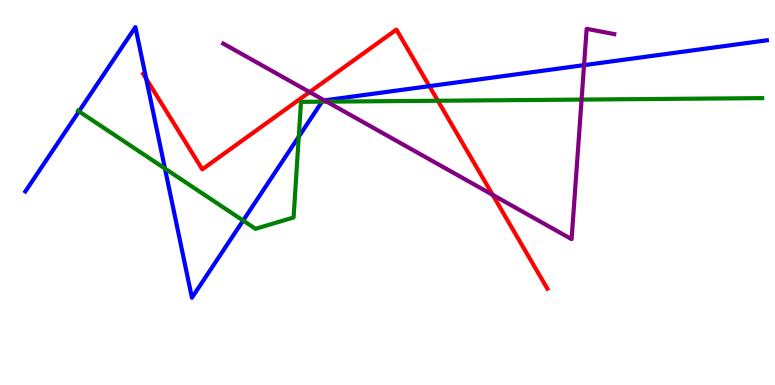[{'lines': ['blue', 'red'], 'intersections': [{'x': 1.89, 'y': 7.96}, {'x': 5.54, 'y': 7.76}]}, {'lines': ['green', 'red'], 'intersections': [{'x': 5.65, 'y': 7.38}]}, {'lines': ['purple', 'red'], 'intersections': [{'x': 4.0, 'y': 7.61}, {'x': 6.36, 'y': 4.94}]}, {'lines': ['blue', 'green'], 'intersections': [{'x': 1.02, 'y': 7.11}, {'x': 2.13, 'y': 5.62}, {'x': 3.14, 'y': 4.27}, {'x': 3.86, 'y': 6.45}, {'x': 4.15, 'y': 7.36}]}, {'lines': ['blue', 'purple'], 'intersections': [{'x': 4.19, 'y': 7.39}, {'x': 7.54, 'y': 8.31}]}, {'lines': ['green', 'purple'], 'intersections': [{'x': 4.22, 'y': 7.36}, {'x': 7.5, 'y': 7.41}]}]